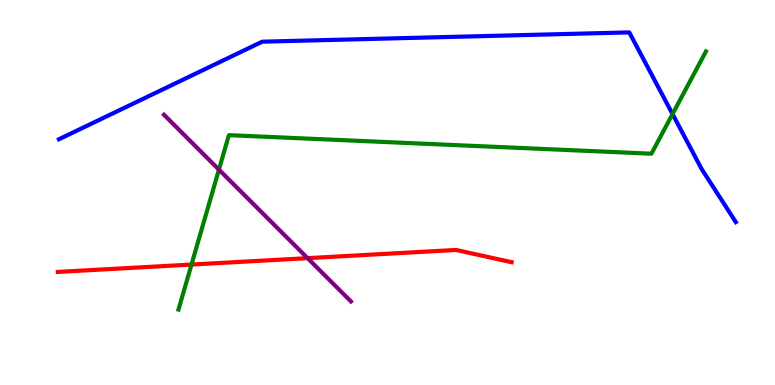[{'lines': ['blue', 'red'], 'intersections': []}, {'lines': ['green', 'red'], 'intersections': [{'x': 2.47, 'y': 3.13}]}, {'lines': ['purple', 'red'], 'intersections': [{'x': 3.97, 'y': 3.29}]}, {'lines': ['blue', 'green'], 'intersections': [{'x': 8.68, 'y': 7.04}]}, {'lines': ['blue', 'purple'], 'intersections': []}, {'lines': ['green', 'purple'], 'intersections': [{'x': 2.82, 'y': 5.59}]}]